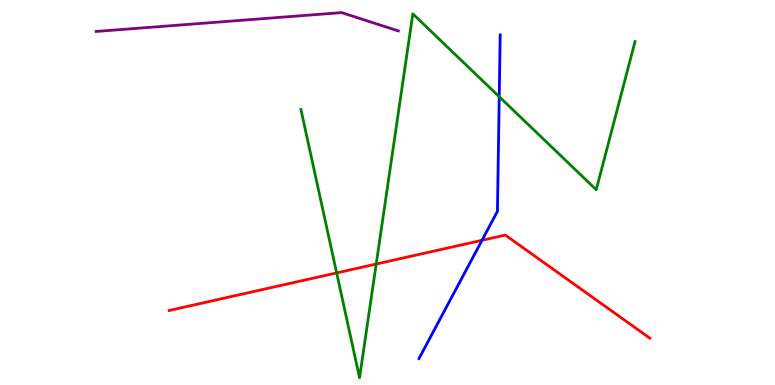[{'lines': ['blue', 'red'], 'intersections': [{'x': 6.22, 'y': 3.76}]}, {'lines': ['green', 'red'], 'intersections': [{'x': 4.34, 'y': 2.91}, {'x': 4.85, 'y': 3.14}]}, {'lines': ['purple', 'red'], 'intersections': []}, {'lines': ['blue', 'green'], 'intersections': [{'x': 6.44, 'y': 7.49}]}, {'lines': ['blue', 'purple'], 'intersections': []}, {'lines': ['green', 'purple'], 'intersections': []}]